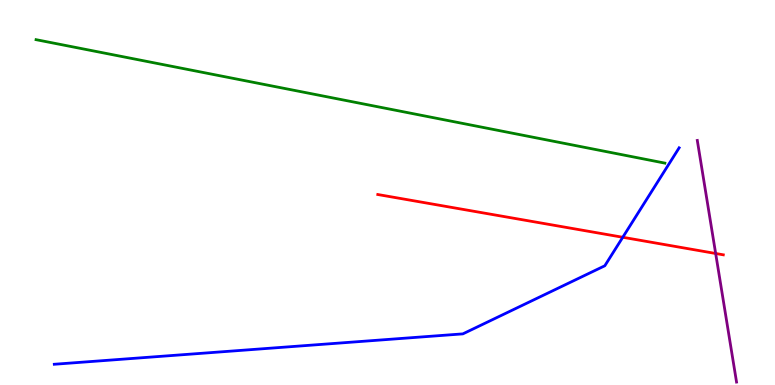[{'lines': ['blue', 'red'], 'intersections': [{'x': 8.04, 'y': 3.84}]}, {'lines': ['green', 'red'], 'intersections': []}, {'lines': ['purple', 'red'], 'intersections': [{'x': 9.23, 'y': 3.42}]}, {'lines': ['blue', 'green'], 'intersections': []}, {'lines': ['blue', 'purple'], 'intersections': []}, {'lines': ['green', 'purple'], 'intersections': []}]